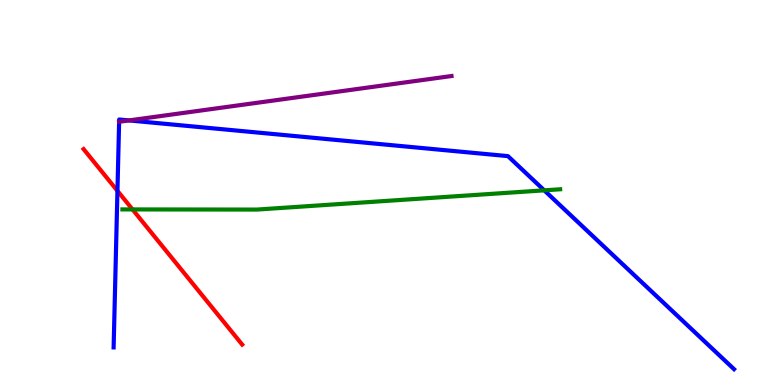[{'lines': ['blue', 'red'], 'intersections': [{'x': 1.52, 'y': 5.04}]}, {'lines': ['green', 'red'], 'intersections': [{'x': 1.71, 'y': 4.56}]}, {'lines': ['purple', 'red'], 'intersections': []}, {'lines': ['blue', 'green'], 'intersections': [{'x': 7.02, 'y': 5.06}]}, {'lines': ['blue', 'purple'], 'intersections': [{'x': 1.54, 'y': 6.84}, {'x': 1.66, 'y': 6.87}]}, {'lines': ['green', 'purple'], 'intersections': []}]